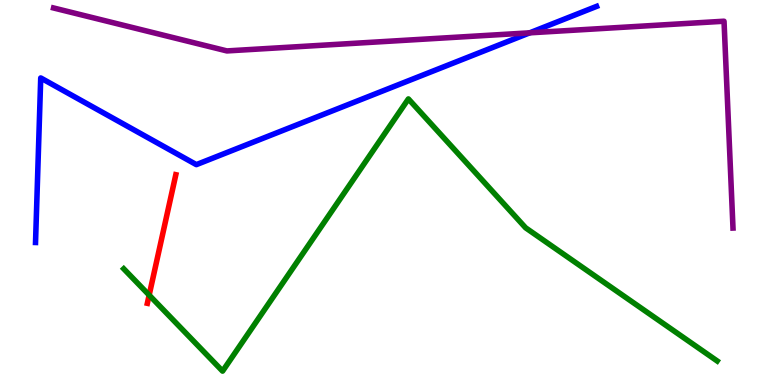[{'lines': ['blue', 'red'], 'intersections': []}, {'lines': ['green', 'red'], 'intersections': [{'x': 1.92, 'y': 2.33}]}, {'lines': ['purple', 'red'], 'intersections': []}, {'lines': ['blue', 'green'], 'intersections': []}, {'lines': ['blue', 'purple'], 'intersections': [{'x': 6.83, 'y': 9.15}]}, {'lines': ['green', 'purple'], 'intersections': []}]